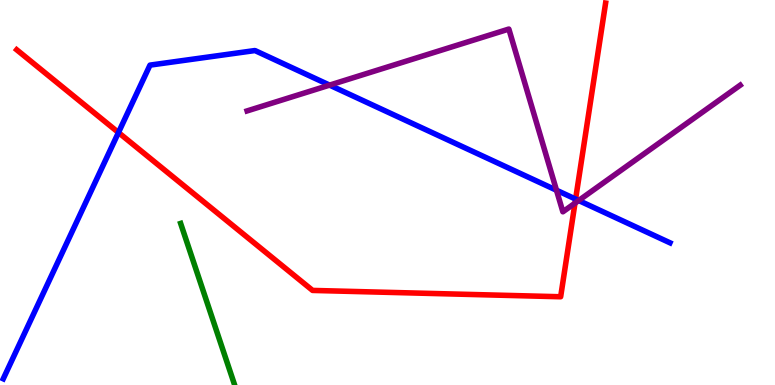[{'lines': ['blue', 'red'], 'intersections': [{'x': 1.53, 'y': 6.56}, {'x': 7.43, 'y': 4.83}]}, {'lines': ['green', 'red'], 'intersections': []}, {'lines': ['purple', 'red'], 'intersections': [{'x': 7.42, 'y': 4.72}]}, {'lines': ['blue', 'green'], 'intersections': []}, {'lines': ['blue', 'purple'], 'intersections': [{'x': 4.25, 'y': 7.79}, {'x': 7.18, 'y': 5.06}, {'x': 7.47, 'y': 4.79}]}, {'lines': ['green', 'purple'], 'intersections': []}]